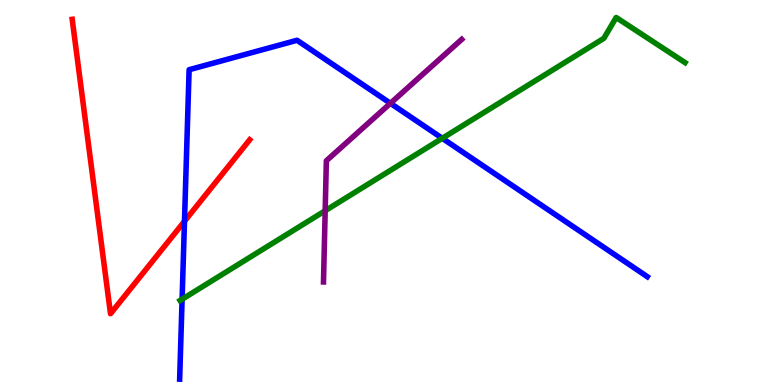[{'lines': ['blue', 'red'], 'intersections': [{'x': 2.38, 'y': 4.25}]}, {'lines': ['green', 'red'], 'intersections': []}, {'lines': ['purple', 'red'], 'intersections': []}, {'lines': ['blue', 'green'], 'intersections': [{'x': 2.35, 'y': 2.23}, {'x': 5.71, 'y': 6.41}]}, {'lines': ['blue', 'purple'], 'intersections': [{'x': 5.04, 'y': 7.32}]}, {'lines': ['green', 'purple'], 'intersections': [{'x': 4.2, 'y': 4.53}]}]